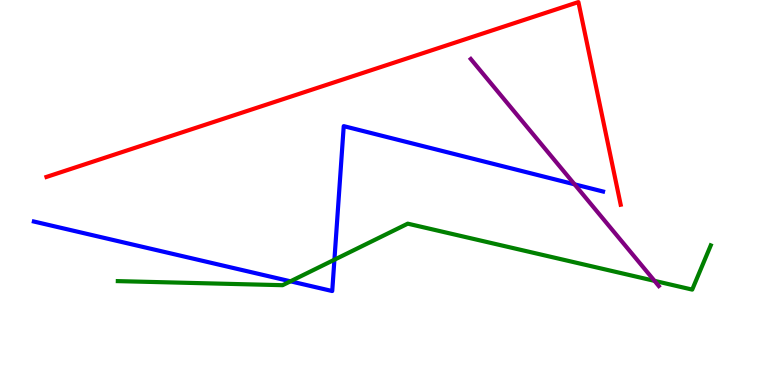[{'lines': ['blue', 'red'], 'intersections': []}, {'lines': ['green', 'red'], 'intersections': []}, {'lines': ['purple', 'red'], 'intersections': []}, {'lines': ['blue', 'green'], 'intersections': [{'x': 3.75, 'y': 2.69}, {'x': 4.32, 'y': 3.25}]}, {'lines': ['blue', 'purple'], 'intersections': [{'x': 7.41, 'y': 5.21}]}, {'lines': ['green', 'purple'], 'intersections': [{'x': 8.45, 'y': 2.71}]}]